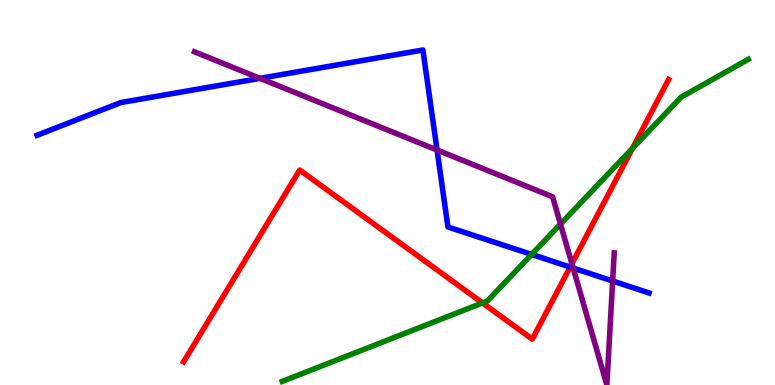[{'lines': ['blue', 'red'], 'intersections': [{'x': 7.36, 'y': 3.06}]}, {'lines': ['green', 'red'], 'intersections': [{'x': 6.23, 'y': 2.13}, {'x': 8.16, 'y': 6.15}]}, {'lines': ['purple', 'red'], 'intersections': [{'x': 7.38, 'y': 3.15}]}, {'lines': ['blue', 'green'], 'intersections': [{'x': 6.86, 'y': 3.39}]}, {'lines': ['blue', 'purple'], 'intersections': [{'x': 3.35, 'y': 7.97}, {'x': 5.64, 'y': 6.1}, {'x': 7.4, 'y': 3.04}, {'x': 7.91, 'y': 2.7}]}, {'lines': ['green', 'purple'], 'intersections': [{'x': 7.23, 'y': 4.18}]}]